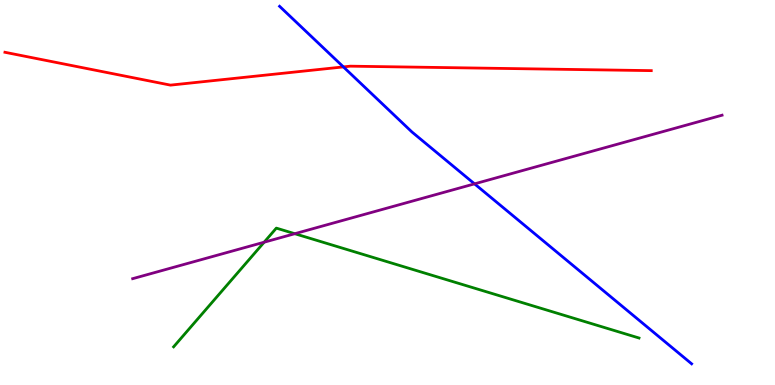[{'lines': ['blue', 'red'], 'intersections': [{'x': 4.43, 'y': 8.26}]}, {'lines': ['green', 'red'], 'intersections': []}, {'lines': ['purple', 'red'], 'intersections': []}, {'lines': ['blue', 'green'], 'intersections': []}, {'lines': ['blue', 'purple'], 'intersections': [{'x': 6.12, 'y': 5.22}]}, {'lines': ['green', 'purple'], 'intersections': [{'x': 3.41, 'y': 3.71}, {'x': 3.8, 'y': 3.93}]}]